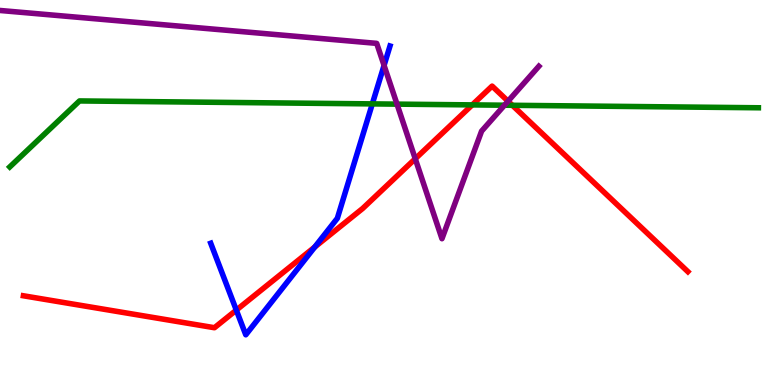[{'lines': ['blue', 'red'], 'intersections': [{'x': 3.05, 'y': 1.94}, {'x': 4.06, 'y': 3.58}]}, {'lines': ['green', 'red'], 'intersections': [{'x': 6.09, 'y': 7.28}, {'x': 6.61, 'y': 7.27}]}, {'lines': ['purple', 'red'], 'intersections': [{'x': 5.36, 'y': 5.88}, {'x': 6.56, 'y': 7.37}]}, {'lines': ['blue', 'green'], 'intersections': [{'x': 4.8, 'y': 7.3}]}, {'lines': ['blue', 'purple'], 'intersections': [{'x': 4.96, 'y': 8.3}]}, {'lines': ['green', 'purple'], 'intersections': [{'x': 5.12, 'y': 7.3}, {'x': 6.51, 'y': 7.27}]}]